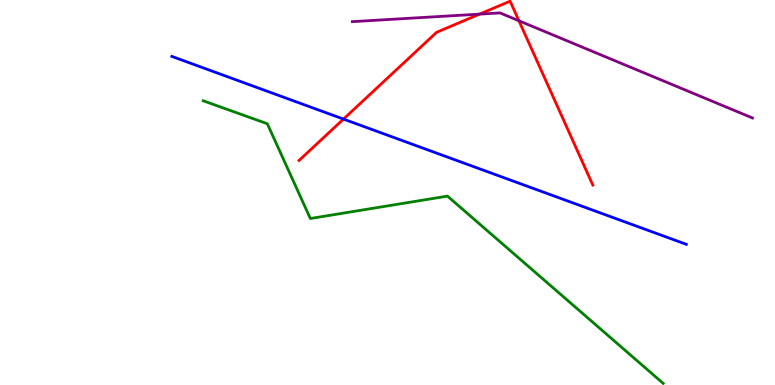[{'lines': ['blue', 'red'], 'intersections': [{'x': 4.43, 'y': 6.91}]}, {'lines': ['green', 'red'], 'intersections': []}, {'lines': ['purple', 'red'], 'intersections': [{'x': 6.19, 'y': 9.63}, {'x': 6.7, 'y': 9.46}]}, {'lines': ['blue', 'green'], 'intersections': []}, {'lines': ['blue', 'purple'], 'intersections': []}, {'lines': ['green', 'purple'], 'intersections': []}]